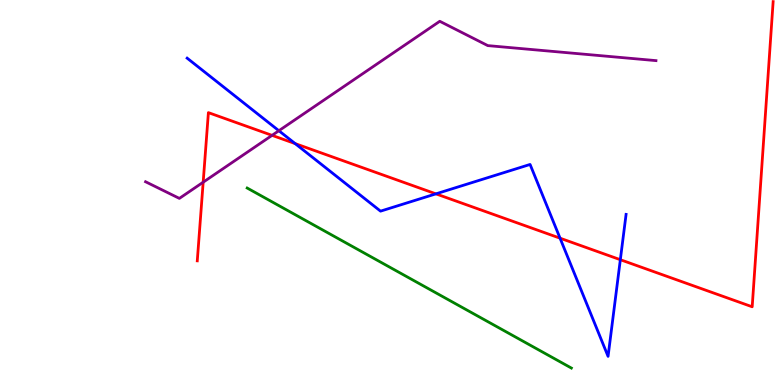[{'lines': ['blue', 'red'], 'intersections': [{'x': 3.81, 'y': 6.27}, {'x': 5.62, 'y': 4.96}, {'x': 7.23, 'y': 3.81}, {'x': 8.0, 'y': 3.25}]}, {'lines': ['green', 'red'], 'intersections': []}, {'lines': ['purple', 'red'], 'intersections': [{'x': 2.62, 'y': 5.27}, {'x': 3.51, 'y': 6.48}]}, {'lines': ['blue', 'green'], 'intersections': []}, {'lines': ['blue', 'purple'], 'intersections': [{'x': 3.6, 'y': 6.6}]}, {'lines': ['green', 'purple'], 'intersections': []}]